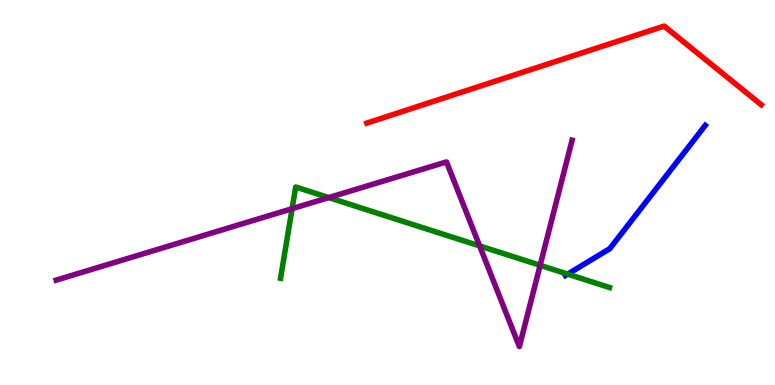[{'lines': ['blue', 'red'], 'intersections': []}, {'lines': ['green', 'red'], 'intersections': []}, {'lines': ['purple', 'red'], 'intersections': []}, {'lines': ['blue', 'green'], 'intersections': [{'x': 7.32, 'y': 2.88}]}, {'lines': ['blue', 'purple'], 'intersections': []}, {'lines': ['green', 'purple'], 'intersections': [{'x': 3.77, 'y': 4.58}, {'x': 4.24, 'y': 4.87}, {'x': 6.19, 'y': 3.61}, {'x': 6.97, 'y': 3.11}]}]